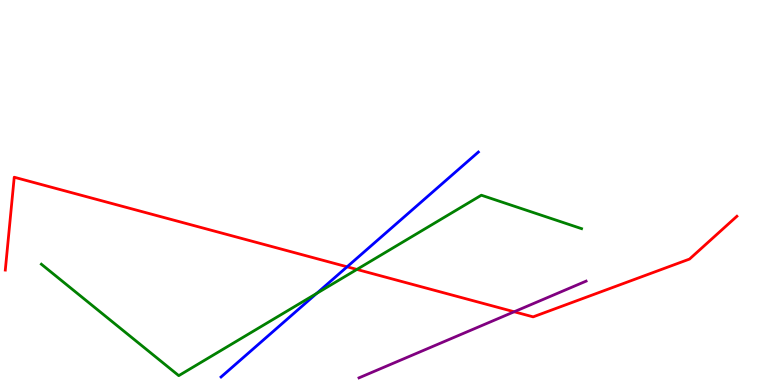[{'lines': ['blue', 'red'], 'intersections': [{'x': 4.48, 'y': 3.07}]}, {'lines': ['green', 'red'], 'intersections': [{'x': 4.6, 'y': 3.0}]}, {'lines': ['purple', 'red'], 'intersections': [{'x': 6.63, 'y': 1.9}]}, {'lines': ['blue', 'green'], 'intersections': [{'x': 4.09, 'y': 2.38}]}, {'lines': ['blue', 'purple'], 'intersections': []}, {'lines': ['green', 'purple'], 'intersections': []}]